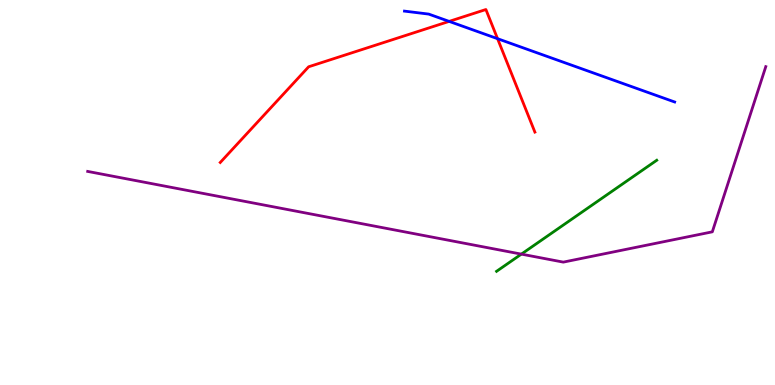[{'lines': ['blue', 'red'], 'intersections': [{'x': 5.8, 'y': 9.44}, {'x': 6.42, 'y': 9.0}]}, {'lines': ['green', 'red'], 'intersections': []}, {'lines': ['purple', 'red'], 'intersections': []}, {'lines': ['blue', 'green'], 'intersections': []}, {'lines': ['blue', 'purple'], 'intersections': []}, {'lines': ['green', 'purple'], 'intersections': [{'x': 6.73, 'y': 3.4}]}]